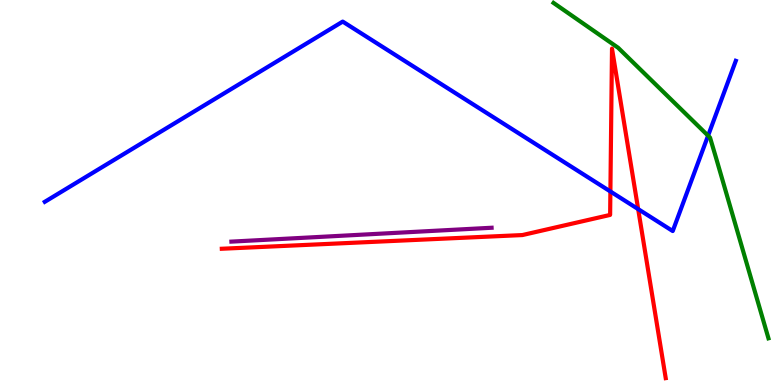[{'lines': ['blue', 'red'], 'intersections': [{'x': 7.88, 'y': 5.03}, {'x': 8.23, 'y': 4.57}]}, {'lines': ['green', 'red'], 'intersections': []}, {'lines': ['purple', 'red'], 'intersections': []}, {'lines': ['blue', 'green'], 'intersections': [{'x': 9.14, 'y': 6.48}]}, {'lines': ['blue', 'purple'], 'intersections': []}, {'lines': ['green', 'purple'], 'intersections': []}]